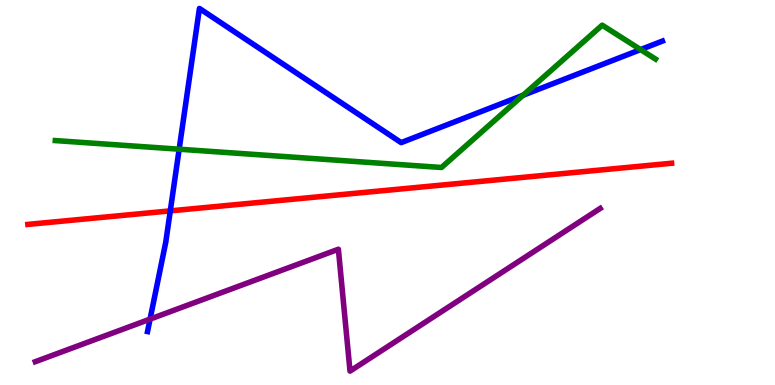[{'lines': ['blue', 'red'], 'intersections': [{'x': 2.2, 'y': 4.52}]}, {'lines': ['green', 'red'], 'intersections': []}, {'lines': ['purple', 'red'], 'intersections': []}, {'lines': ['blue', 'green'], 'intersections': [{'x': 2.31, 'y': 6.12}, {'x': 6.75, 'y': 7.53}, {'x': 8.27, 'y': 8.71}]}, {'lines': ['blue', 'purple'], 'intersections': [{'x': 1.94, 'y': 1.71}]}, {'lines': ['green', 'purple'], 'intersections': []}]